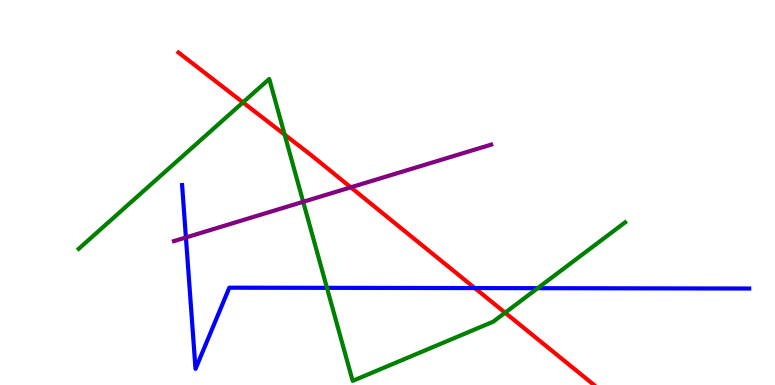[{'lines': ['blue', 'red'], 'intersections': [{'x': 6.13, 'y': 2.52}]}, {'lines': ['green', 'red'], 'intersections': [{'x': 3.14, 'y': 7.34}, {'x': 3.67, 'y': 6.5}, {'x': 6.52, 'y': 1.88}]}, {'lines': ['purple', 'red'], 'intersections': [{'x': 4.53, 'y': 5.13}]}, {'lines': ['blue', 'green'], 'intersections': [{'x': 4.22, 'y': 2.52}, {'x': 6.94, 'y': 2.51}]}, {'lines': ['blue', 'purple'], 'intersections': [{'x': 2.4, 'y': 3.83}]}, {'lines': ['green', 'purple'], 'intersections': [{'x': 3.91, 'y': 4.76}]}]